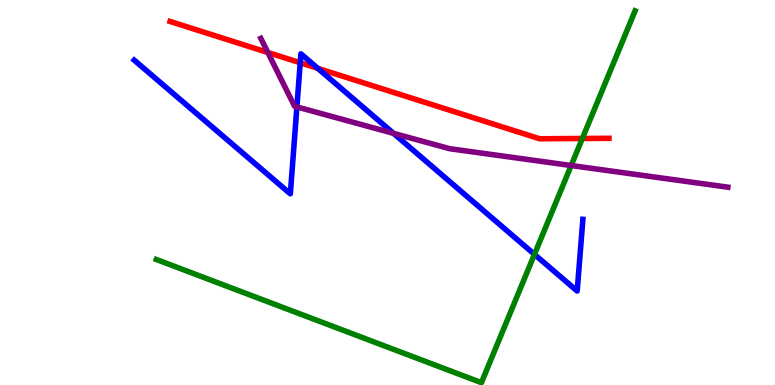[{'lines': ['blue', 'red'], 'intersections': [{'x': 3.87, 'y': 8.37}, {'x': 4.1, 'y': 8.22}]}, {'lines': ['green', 'red'], 'intersections': [{'x': 7.51, 'y': 6.4}]}, {'lines': ['purple', 'red'], 'intersections': [{'x': 3.46, 'y': 8.64}]}, {'lines': ['blue', 'green'], 'intersections': [{'x': 6.9, 'y': 3.39}]}, {'lines': ['blue', 'purple'], 'intersections': [{'x': 3.83, 'y': 7.22}, {'x': 5.08, 'y': 6.54}]}, {'lines': ['green', 'purple'], 'intersections': [{'x': 7.37, 'y': 5.7}]}]